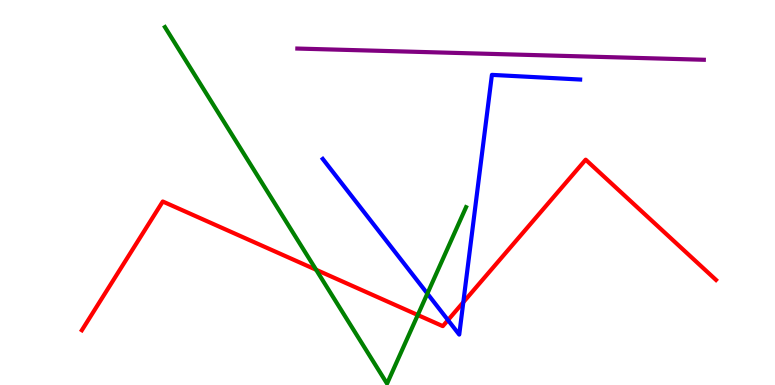[{'lines': ['blue', 'red'], 'intersections': [{'x': 5.78, 'y': 1.69}, {'x': 5.98, 'y': 2.15}]}, {'lines': ['green', 'red'], 'intersections': [{'x': 4.08, 'y': 2.99}, {'x': 5.39, 'y': 1.82}]}, {'lines': ['purple', 'red'], 'intersections': []}, {'lines': ['blue', 'green'], 'intersections': [{'x': 5.51, 'y': 2.37}]}, {'lines': ['blue', 'purple'], 'intersections': []}, {'lines': ['green', 'purple'], 'intersections': []}]